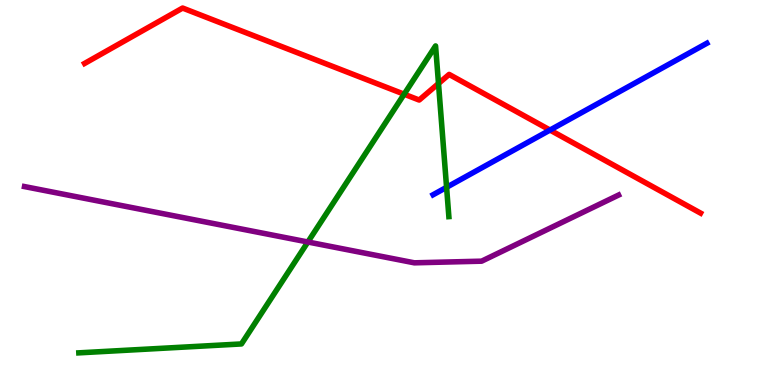[{'lines': ['blue', 'red'], 'intersections': [{'x': 7.1, 'y': 6.62}]}, {'lines': ['green', 'red'], 'intersections': [{'x': 5.21, 'y': 7.55}, {'x': 5.66, 'y': 7.83}]}, {'lines': ['purple', 'red'], 'intersections': []}, {'lines': ['blue', 'green'], 'intersections': [{'x': 5.76, 'y': 5.14}]}, {'lines': ['blue', 'purple'], 'intersections': []}, {'lines': ['green', 'purple'], 'intersections': [{'x': 3.97, 'y': 3.71}]}]